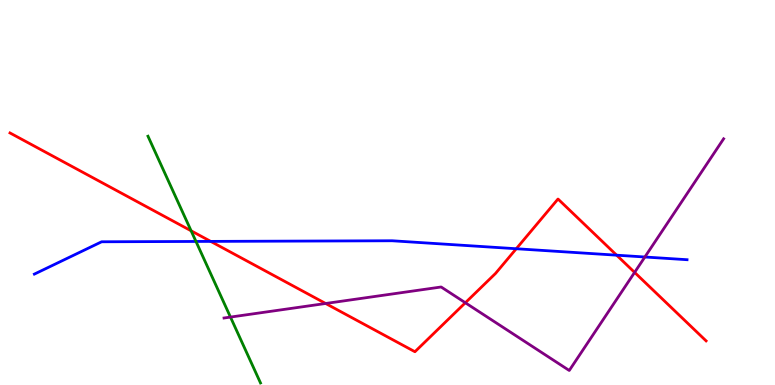[{'lines': ['blue', 'red'], 'intersections': [{'x': 2.72, 'y': 3.73}, {'x': 6.66, 'y': 3.54}, {'x': 7.96, 'y': 3.37}]}, {'lines': ['green', 'red'], 'intersections': [{'x': 2.47, 'y': 4.0}]}, {'lines': ['purple', 'red'], 'intersections': [{'x': 4.2, 'y': 2.12}, {'x': 6.0, 'y': 2.14}, {'x': 8.19, 'y': 2.92}]}, {'lines': ['blue', 'green'], 'intersections': [{'x': 2.53, 'y': 3.73}]}, {'lines': ['blue', 'purple'], 'intersections': [{'x': 8.32, 'y': 3.32}]}, {'lines': ['green', 'purple'], 'intersections': [{'x': 2.97, 'y': 1.76}]}]